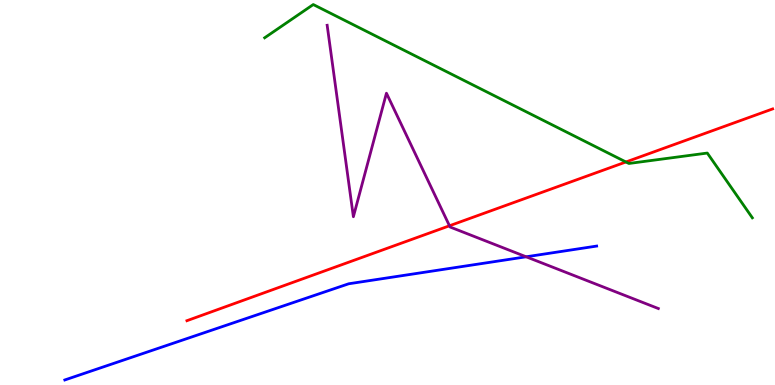[{'lines': ['blue', 'red'], 'intersections': []}, {'lines': ['green', 'red'], 'intersections': [{'x': 8.08, 'y': 5.79}]}, {'lines': ['purple', 'red'], 'intersections': [{'x': 5.8, 'y': 4.14}]}, {'lines': ['blue', 'green'], 'intersections': []}, {'lines': ['blue', 'purple'], 'intersections': [{'x': 6.79, 'y': 3.33}]}, {'lines': ['green', 'purple'], 'intersections': []}]